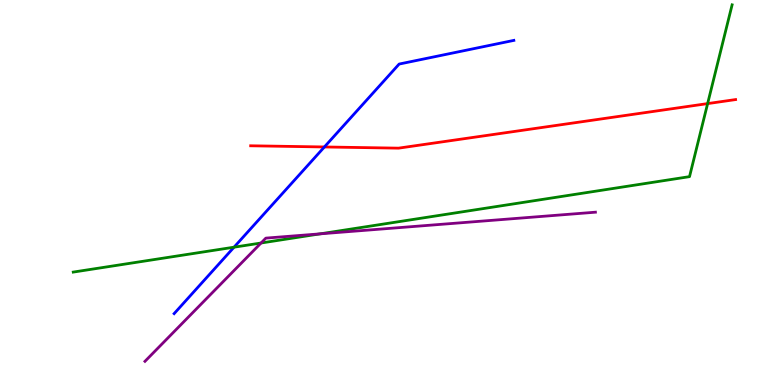[{'lines': ['blue', 'red'], 'intersections': [{'x': 4.19, 'y': 6.18}]}, {'lines': ['green', 'red'], 'intersections': [{'x': 9.13, 'y': 7.31}]}, {'lines': ['purple', 'red'], 'intersections': []}, {'lines': ['blue', 'green'], 'intersections': [{'x': 3.02, 'y': 3.58}]}, {'lines': ['blue', 'purple'], 'intersections': []}, {'lines': ['green', 'purple'], 'intersections': [{'x': 3.37, 'y': 3.69}, {'x': 4.13, 'y': 3.93}]}]